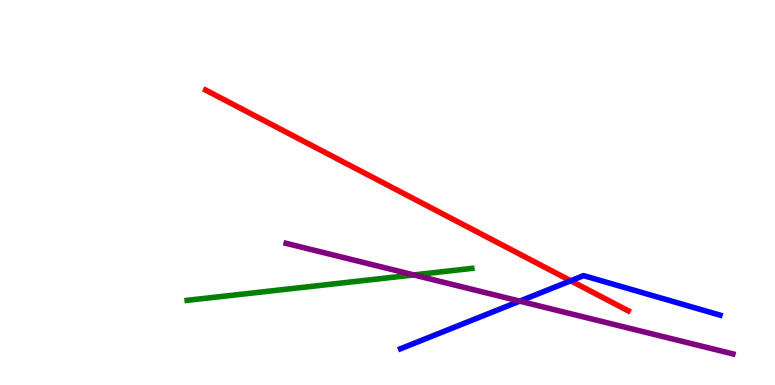[{'lines': ['blue', 'red'], 'intersections': [{'x': 7.36, 'y': 2.71}]}, {'lines': ['green', 'red'], 'intersections': []}, {'lines': ['purple', 'red'], 'intersections': []}, {'lines': ['blue', 'green'], 'intersections': []}, {'lines': ['blue', 'purple'], 'intersections': [{'x': 6.71, 'y': 2.18}]}, {'lines': ['green', 'purple'], 'intersections': [{'x': 5.34, 'y': 2.86}]}]